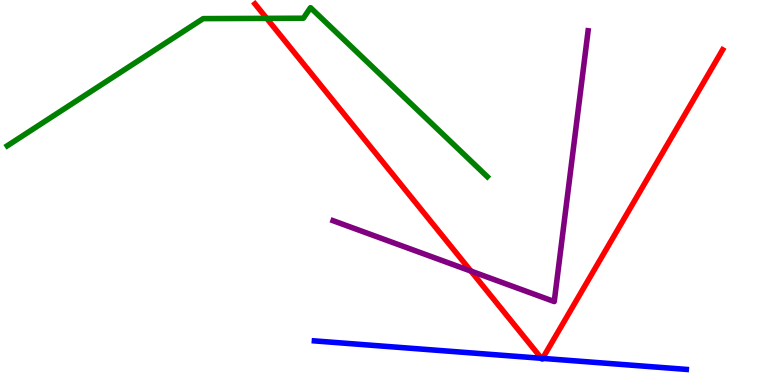[{'lines': ['blue', 'red'], 'intersections': [{'x': 6.99, 'y': 0.694}, {'x': 7.0, 'y': 0.691}]}, {'lines': ['green', 'red'], 'intersections': [{'x': 3.44, 'y': 9.52}]}, {'lines': ['purple', 'red'], 'intersections': [{'x': 6.08, 'y': 2.96}]}, {'lines': ['blue', 'green'], 'intersections': []}, {'lines': ['blue', 'purple'], 'intersections': []}, {'lines': ['green', 'purple'], 'intersections': []}]